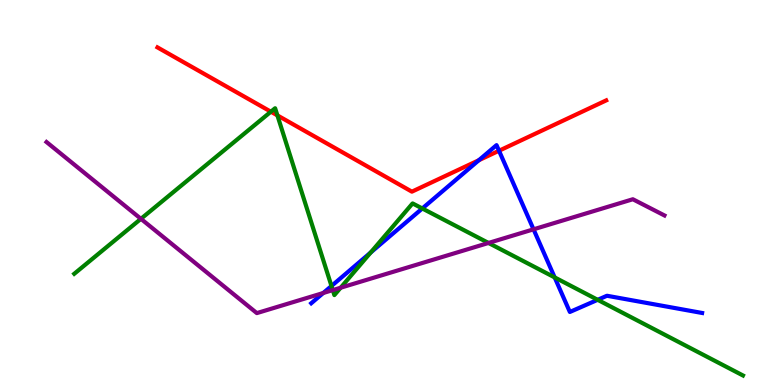[{'lines': ['blue', 'red'], 'intersections': [{'x': 6.18, 'y': 5.84}, {'x': 6.44, 'y': 6.08}]}, {'lines': ['green', 'red'], 'intersections': [{'x': 3.5, 'y': 7.1}, {'x': 3.58, 'y': 7.0}]}, {'lines': ['purple', 'red'], 'intersections': []}, {'lines': ['blue', 'green'], 'intersections': [{'x': 4.28, 'y': 2.57}, {'x': 4.78, 'y': 3.44}, {'x': 5.45, 'y': 4.58}, {'x': 7.16, 'y': 2.79}, {'x': 7.71, 'y': 2.21}]}, {'lines': ['blue', 'purple'], 'intersections': [{'x': 4.17, 'y': 2.39}, {'x': 6.88, 'y': 4.04}]}, {'lines': ['green', 'purple'], 'intersections': [{'x': 1.82, 'y': 4.32}, {'x': 4.29, 'y': 2.46}, {'x': 4.4, 'y': 2.53}, {'x': 6.3, 'y': 3.69}]}]